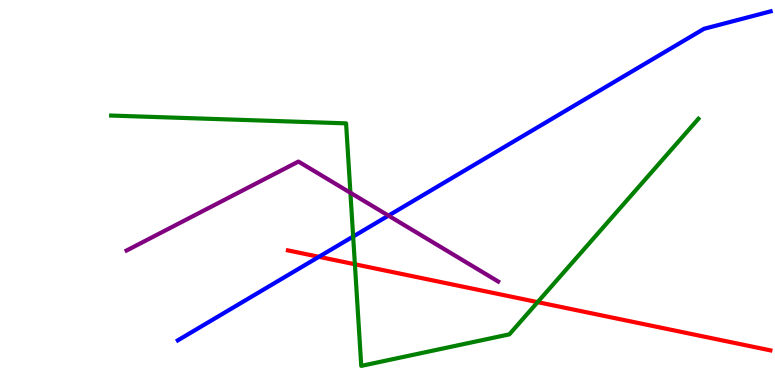[{'lines': ['blue', 'red'], 'intersections': [{'x': 4.11, 'y': 3.33}]}, {'lines': ['green', 'red'], 'intersections': [{'x': 4.58, 'y': 3.14}, {'x': 6.94, 'y': 2.15}]}, {'lines': ['purple', 'red'], 'intersections': []}, {'lines': ['blue', 'green'], 'intersections': [{'x': 4.56, 'y': 3.86}]}, {'lines': ['blue', 'purple'], 'intersections': [{'x': 5.01, 'y': 4.4}]}, {'lines': ['green', 'purple'], 'intersections': [{'x': 4.52, 'y': 4.99}]}]